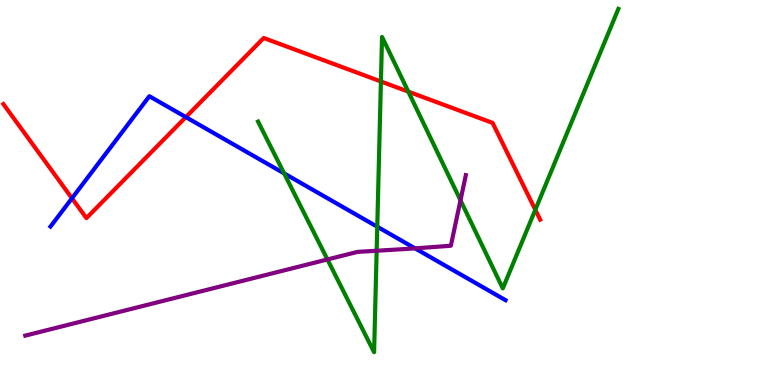[{'lines': ['blue', 'red'], 'intersections': [{'x': 0.929, 'y': 4.85}, {'x': 2.4, 'y': 6.96}]}, {'lines': ['green', 'red'], 'intersections': [{'x': 4.92, 'y': 7.88}, {'x': 5.27, 'y': 7.62}, {'x': 6.91, 'y': 4.55}]}, {'lines': ['purple', 'red'], 'intersections': []}, {'lines': ['blue', 'green'], 'intersections': [{'x': 3.67, 'y': 5.5}, {'x': 4.87, 'y': 4.11}]}, {'lines': ['blue', 'purple'], 'intersections': [{'x': 5.36, 'y': 3.55}]}, {'lines': ['green', 'purple'], 'intersections': [{'x': 4.22, 'y': 3.26}, {'x': 4.86, 'y': 3.49}, {'x': 5.94, 'y': 4.8}]}]